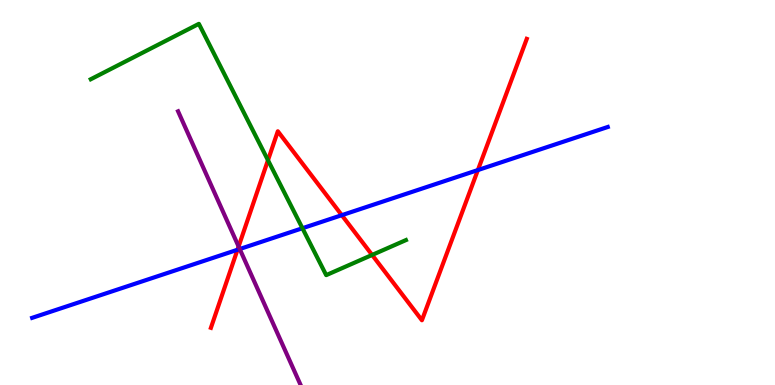[{'lines': ['blue', 'red'], 'intersections': [{'x': 3.06, 'y': 3.51}, {'x': 4.41, 'y': 4.41}, {'x': 6.17, 'y': 5.58}]}, {'lines': ['green', 'red'], 'intersections': [{'x': 3.46, 'y': 5.84}, {'x': 4.8, 'y': 3.38}]}, {'lines': ['purple', 'red'], 'intersections': [{'x': 3.08, 'y': 3.6}]}, {'lines': ['blue', 'green'], 'intersections': [{'x': 3.9, 'y': 4.07}]}, {'lines': ['blue', 'purple'], 'intersections': [{'x': 3.09, 'y': 3.53}]}, {'lines': ['green', 'purple'], 'intersections': []}]